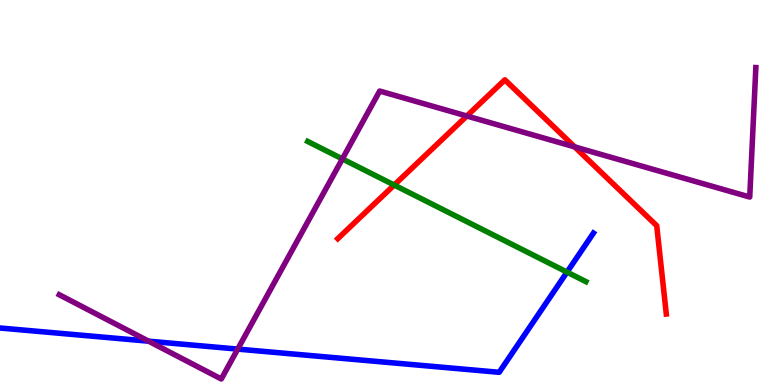[{'lines': ['blue', 'red'], 'intersections': []}, {'lines': ['green', 'red'], 'intersections': [{'x': 5.09, 'y': 5.19}]}, {'lines': ['purple', 'red'], 'intersections': [{'x': 6.02, 'y': 6.99}, {'x': 7.42, 'y': 6.18}]}, {'lines': ['blue', 'green'], 'intersections': [{'x': 7.32, 'y': 2.93}]}, {'lines': ['blue', 'purple'], 'intersections': [{'x': 1.92, 'y': 1.14}, {'x': 3.07, 'y': 0.933}]}, {'lines': ['green', 'purple'], 'intersections': [{'x': 4.42, 'y': 5.87}]}]